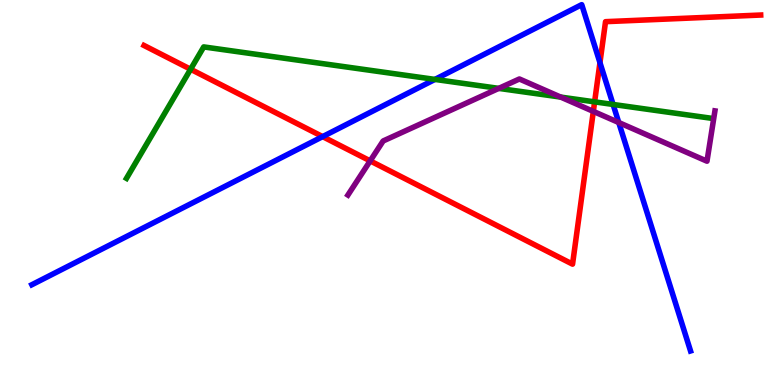[{'lines': ['blue', 'red'], 'intersections': [{'x': 4.16, 'y': 6.45}, {'x': 7.74, 'y': 8.37}]}, {'lines': ['green', 'red'], 'intersections': [{'x': 2.46, 'y': 8.2}, {'x': 7.67, 'y': 7.35}]}, {'lines': ['purple', 'red'], 'intersections': [{'x': 4.78, 'y': 5.82}, {'x': 7.66, 'y': 7.11}]}, {'lines': ['blue', 'green'], 'intersections': [{'x': 5.61, 'y': 7.94}, {'x': 7.91, 'y': 7.29}]}, {'lines': ['blue', 'purple'], 'intersections': [{'x': 7.98, 'y': 6.82}]}, {'lines': ['green', 'purple'], 'intersections': [{'x': 6.44, 'y': 7.7}, {'x': 7.23, 'y': 7.48}]}]